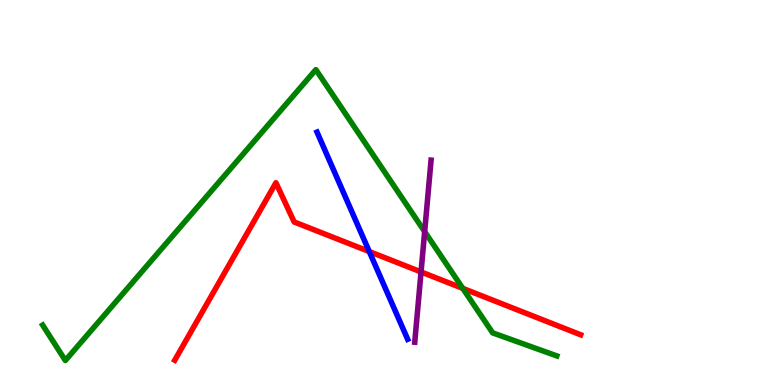[{'lines': ['blue', 'red'], 'intersections': [{'x': 4.76, 'y': 3.47}]}, {'lines': ['green', 'red'], 'intersections': [{'x': 5.97, 'y': 2.51}]}, {'lines': ['purple', 'red'], 'intersections': [{'x': 5.43, 'y': 2.94}]}, {'lines': ['blue', 'green'], 'intersections': []}, {'lines': ['blue', 'purple'], 'intersections': []}, {'lines': ['green', 'purple'], 'intersections': [{'x': 5.48, 'y': 3.98}]}]